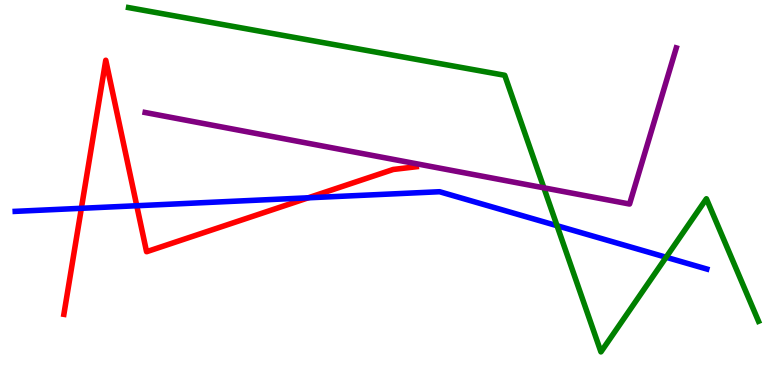[{'lines': ['blue', 'red'], 'intersections': [{'x': 1.05, 'y': 4.59}, {'x': 1.76, 'y': 4.66}, {'x': 3.98, 'y': 4.86}]}, {'lines': ['green', 'red'], 'intersections': []}, {'lines': ['purple', 'red'], 'intersections': []}, {'lines': ['blue', 'green'], 'intersections': [{'x': 7.19, 'y': 4.14}, {'x': 8.6, 'y': 3.32}]}, {'lines': ['blue', 'purple'], 'intersections': []}, {'lines': ['green', 'purple'], 'intersections': [{'x': 7.02, 'y': 5.12}]}]